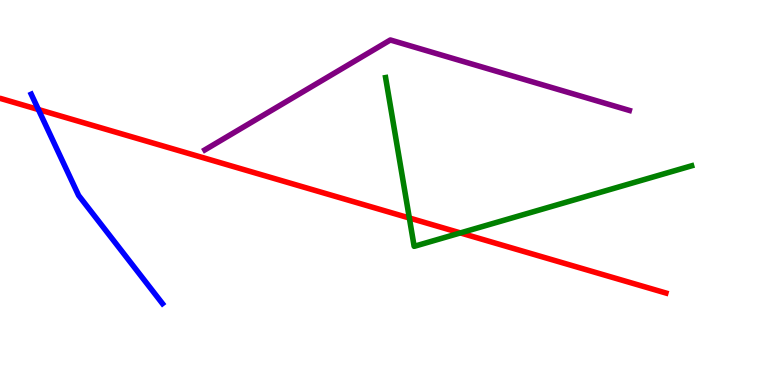[{'lines': ['blue', 'red'], 'intersections': [{'x': 0.495, 'y': 7.16}]}, {'lines': ['green', 'red'], 'intersections': [{'x': 5.28, 'y': 4.34}, {'x': 5.94, 'y': 3.95}]}, {'lines': ['purple', 'red'], 'intersections': []}, {'lines': ['blue', 'green'], 'intersections': []}, {'lines': ['blue', 'purple'], 'intersections': []}, {'lines': ['green', 'purple'], 'intersections': []}]